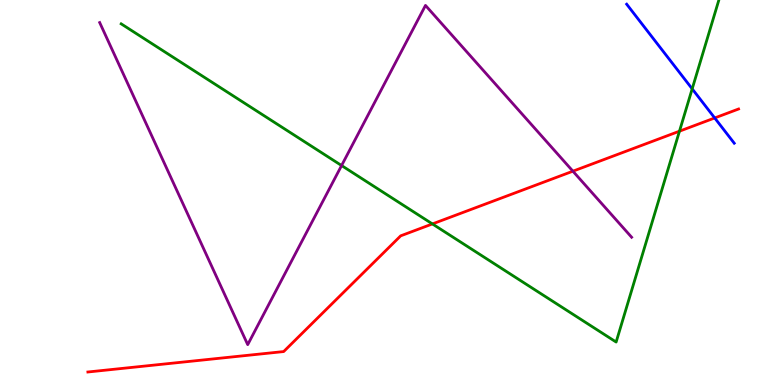[{'lines': ['blue', 'red'], 'intersections': [{'x': 9.22, 'y': 6.94}]}, {'lines': ['green', 'red'], 'intersections': [{'x': 5.58, 'y': 4.18}, {'x': 8.77, 'y': 6.59}]}, {'lines': ['purple', 'red'], 'intersections': [{'x': 7.39, 'y': 5.55}]}, {'lines': ['blue', 'green'], 'intersections': [{'x': 8.93, 'y': 7.69}]}, {'lines': ['blue', 'purple'], 'intersections': []}, {'lines': ['green', 'purple'], 'intersections': [{'x': 4.41, 'y': 5.7}]}]